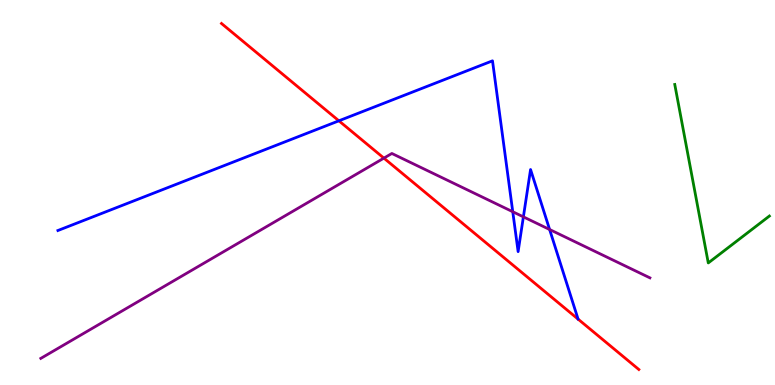[{'lines': ['blue', 'red'], 'intersections': [{'x': 4.37, 'y': 6.86}]}, {'lines': ['green', 'red'], 'intersections': []}, {'lines': ['purple', 'red'], 'intersections': [{'x': 4.95, 'y': 5.89}]}, {'lines': ['blue', 'green'], 'intersections': []}, {'lines': ['blue', 'purple'], 'intersections': [{'x': 6.62, 'y': 4.5}, {'x': 6.75, 'y': 4.37}, {'x': 7.09, 'y': 4.04}]}, {'lines': ['green', 'purple'], 'intersections': []}]